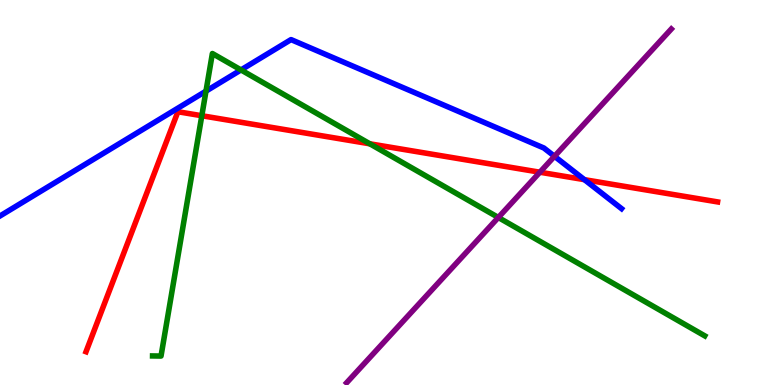[{'lines': ['blue', 'red'], 'intersections': [{'x': 7.54, 'y': 5.33}]}, {'lines': ['green', 'red'], 'intersections': [{'x': 2.6, 'y': 6.99}, {'x': 4.77, 'y': 6.26}]}, {'lines': ['purple', 'red'], 'intersections': [{'x': 6.97, 'y': 5.53}]}, {'lines': ['blue', 'green'], 'intersections': [{'x': 2.66, 'y': 7.63}, {'x': 3.11, 'y': 8.18}]}, {'lines': ['blue', 'purple'], 'intersections': [{'x': 7.15, 'y': 5.94}]}, {'lines': ['green', 'purple'], 'intersections': [{'x': 6.43, 'y': 4.35}]}]